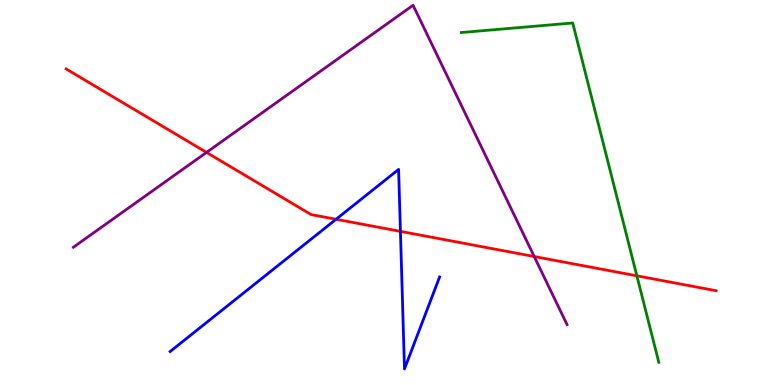[{'lines': ['blue', 'red'], 'intersections': [{'x': 4.34, 'y': 4.3}, {'x': 5.17, 'y': 3.99}]}, {'lines': ['green', 'red'], 'intersections': [{'x': 8.22, 'y': 2.84}]}, {'lines': ['purple', 'red'], 'intersections': [{'x': 2.66, 'y': 6.04}, {'x': 6.89, 'y': 3.34}]}, {'lines': ['blue', 'green'], 'intersections': []}, {'lines': ['blue', 'purple'], 'intersections': []}, {'lines': ['green', 'purple'], 'intersections': []}]